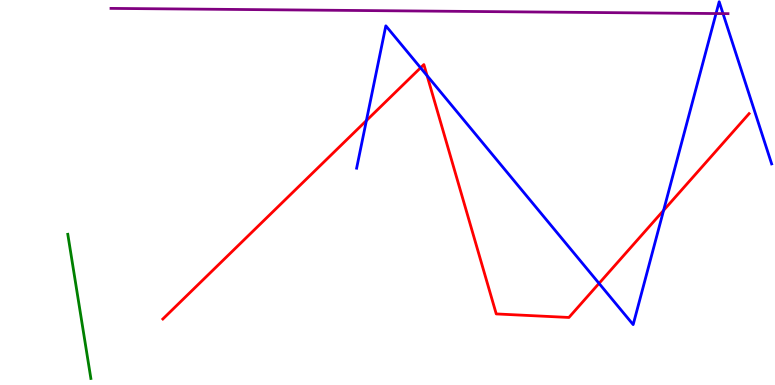[{'lines': ['blue', 'red'], 'intersections': [{'x': 4.73, 'y': 6.87}, {'x': 5.43, 'y': 8.24}, {'x': 5.51, 'y': 8.03}, {'x': 7.73, 'y': 2.64}, {'x': 8.56, 'y': 4.54}]}, {'lines': ['green', 'red'], 'intersections': []}, {'lines': ['purple', 'red'], 'intersections': []}, {'lines': ['blue', 'green'], 'intersections': []}, {'lines': ['blue', 'purple'], 'intersections': [{'x': 9.24, 'y': 9.65}, {'x': 9.33, 'y': 9.65}]}, {'lines': ['green', 'purple'], 'intersections': []}]